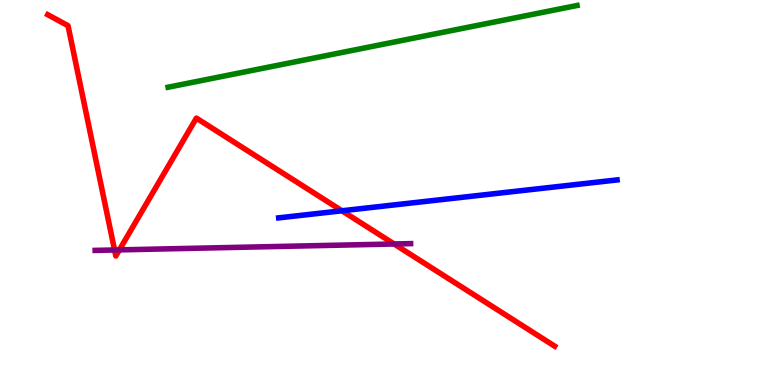[{'lines': ['blue', 'red'], 'intersections': [{'x': 4.41, 'y': 4.53}]}, {'lines': ['green', 'red'], 'intersections': []}, {'lines': ['purple', 'red'], 'intersections': [{'x': 1.48, 'y': 3.51}, {'x': 1.54, 'y': 3.51}, {'x': 5.09, 'y': 3.66}]}, {'lines': ['blue', 'green'], 'intersections': []}, {'lines': ['blue', 'purple'], 'intersections': []}, {'lines': ['green', 'purple'], 'intersections': []}]